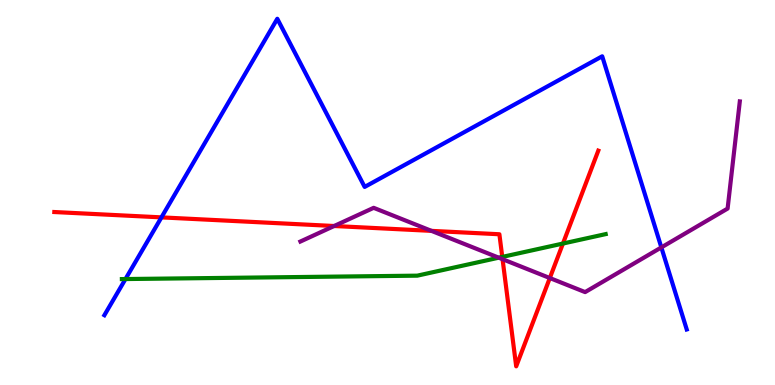[{'lines': ['blue', 'red'], 'intersections': [{'x': 2.08, 'y': 4.35}]}, {'lines': ['green', 'red'], 'intersections': [{'x': 6.48, 'y': 3.33}, {'x': 7.26, 'y': 3.67}]}, {'lines': ['purple', 'red'], 'intersections': [{'x': 4.31, 'y': 4.13}, {'x': 5.57, 'y': 4.0}, {'x': 6.48, 'y': 3.27}, {'x': 7.09, 'y': 2.78}]}, {'lines': ['blue', 'green'], 'intersections': [{'x': 1.62, 'y': 2.75}]}, {'lines': ['blue', 'purple'], 'intersections': [{'x': 8.53, 'y': 3.57}]}, {'lines': ['green', 'purple'], 'intersections': [{'x': 6.44, 'y': 3.31}]}]